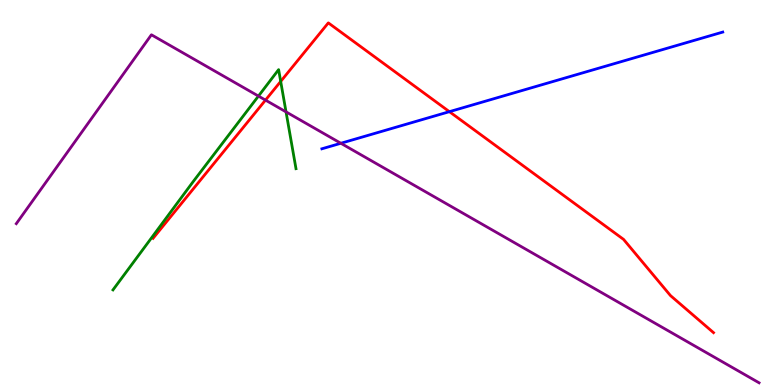[{'lines': ['blue', 'red'], 'intersections': [{'x': 5.8, 'y': 7.1}]}, {'lines': ['green', 'red'], 'intersections': [{'x': 3.62, 'y': 7.88}]}, {'lines': ['purple', 'red'], 'intersections': [{'x': 3.43, 'y': 7.4}]}, {'lines': ['blue', 'green'], 'intersections': []}, {'lines': ['blue', 'purple'], 'intersections': [{'x': 4.4, 'y': 6.28}]}, {'lines': ['green', 'purple'], 'intersections': [{'x': 3.33, 'y': 7.5}, {'x': 3.69, 'y': 7.09}]}]